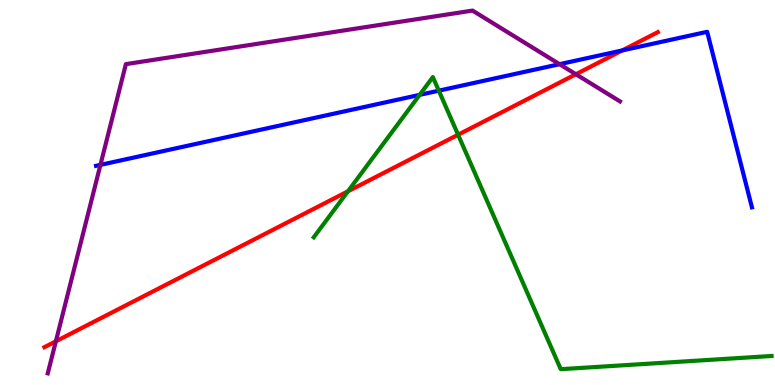[{'lines': ['blue', 'red'], 'intersections': [{'x': 8.03, 'y': 8.69}]}, {'lines': ['green', 'red'], 'intersections': [{'x': 4.49, 'y': 5.03}, {'x': 5.91, 'y': 6.5}]}, {'lines': ['purple', 'red'], 'intersections': [{'x': 0.721, 'y': 1.14}, {'x': 7.43, 'y': 8.07}]}, {'lines': ['blue', 'green'], 'intersections': [{'x': 5.41, 'y': 7.54}, {'x': 5.66, 'y': 7.64}]}, {'lines': ['blue', 'purple'], 'intersections': [{'x': 1.3, 'y': 5.72}, {'x': 7.22, 'y': 8.33}]}, {'lines': ['green', 'purple'], 'intersections': []}]